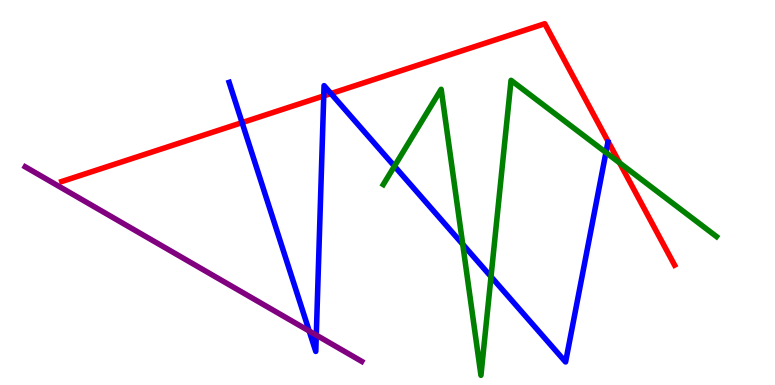[{'lines': ['blue', 'red'], 'intersections': [{'x': 3.12, 'y': 6.82}, {'x': 4.18, 'y': 7.51}, {'x': 4.27, 'y': 7.57}]}, {'lines': ['green', 'red'], 'intersections': [{'x': 8.0, 'y': 5.77}]}, {'lines': ['purple', 'red'], 'intersections': []}, {'lines': ['blue', 'green'], 'intersections': [{'x': 5.09, 'y': 5.68}, {'x': 5.97, 'y': 3.65}, {'x': 6.34, 'y': 2.81}, {'x': 7.82, 'y': 6.04}]}, {'lines': ['blue', 'purple'], 'intersections': [{'x': 3.99, 'y': 1.4}, {'x': 4.08, 'y': 1.3}]}, {'lines': ['green', 'purple'], 'intersections': []}]